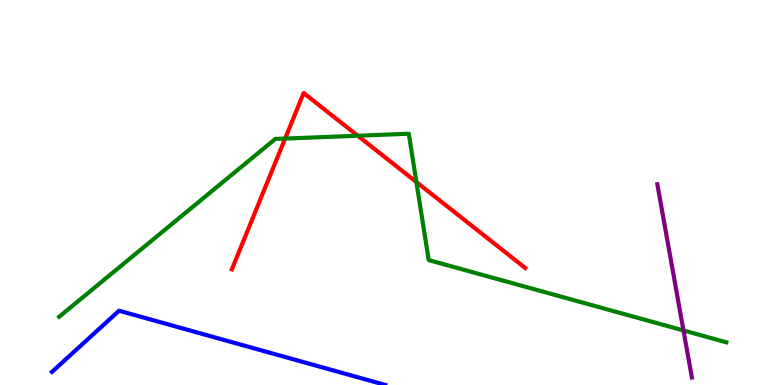[{'lines': ['blue', 'red'], 'intersections': []}, {'lines': ['green', 'red'], 'intersections': [{'x': 3.68, 'y': 6.4}, {'x': 4.62, 'y': 6.47}, {'x': 5.37, 'y': 5.27}]}, {'lines': ['purple', 'red'], 'intersections': []}, {'lines': ['blue', 'green'], 'intersections': []}, {'lines': ['blue', 'purple'], 'intersections': []}, {'lines': ['green', 'purple'], 'intersections': [{'x': 8.82, 'y': 1.42}]}]